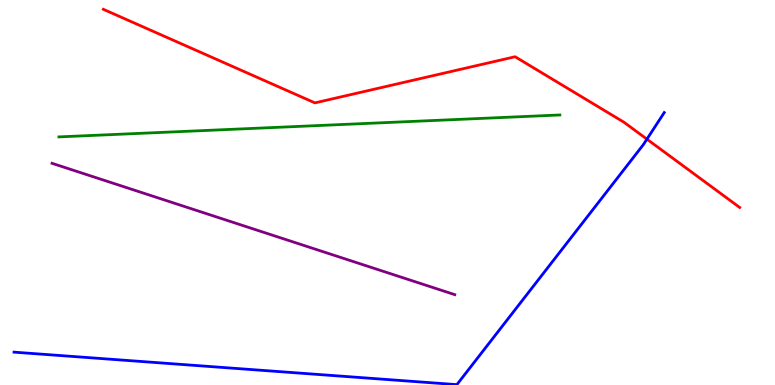[{'lines': ['blue', 'red'], 'intersections': [{'x': 8.35, 'y': 6.39}]}, {'lines': ['green', 'red'], 'intersections': []}, {'lines': ['purple', 'red'], 'intersections': []}, {'lines': ['blue', 'green'], 'intersections': []}, {'lines': ['blue', 'purple'], 'intersections': []}, {'lines': ['green', 'purple'], 'intersections': []}]